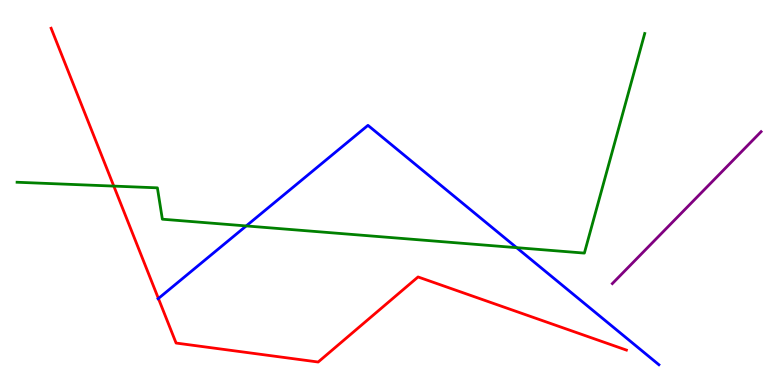[{'lines': ['blue', 'red'], 'intersections': [{'x': 2.04, 'y': 2.25}]}, {'lines': ['green', 'red'], 'intersections': [{'x': 1.47, 'y': 5.17}]}, {'lines': ['purple', 'red'], 'intersections': []}, {'lines': ['blue', 'green'], 'intersections': [{'x': 3.18, 'y': 4.13}, {'x': 6.67, 'y': 3.57}]}, {'lines': ['blue', 'purple'], 'intersections': []}, {'lines': ['green', 'purple'], 'intersections': []}]